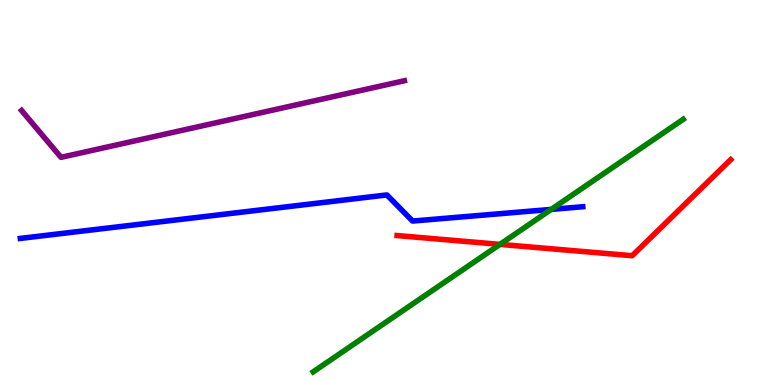[{'lines': ['blue', 'red'], 'intersections': []}, {'lines': ['green', 'red'], 'intersections': [{'x': 6.45, 'y': 3.65}]}, {'lines': ['purple', 'red'], 'intersections': []}, {'lines': ['blue', 'green'], 'intersections': [{'x': 7.11, 'y': 4.56}]}, {'lines': ['blue', 'purple'], 'intersections': []}, {'lines': ['green', 'purple'], 'intersections': []}]